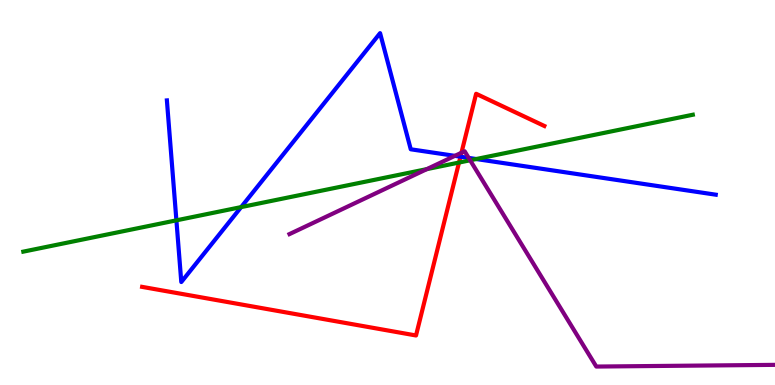[{'lines': ['blue', 'red'], 'intersections': [{'x': 5.94, 'y': 5.93}]}, {'lines': ['green', 'red'], 'intersections': [{'x': 5.92, 'y': 5.78}]}, {'lines': ['purple', 'red'], 'intersections': [{'x': 5.95, 'y': 6.03}]}, {'lines': ['blue', 'green'], 'intersections': [{'x': 2.28, 'y': 4.28}, {'x': 3.11, 'y': 4.62}, {'x': 6.14, 'y': 5.87}]}, {'lines': ['blue', 'purple'], 'intersections': [{'x': 5.87, 'y': 5.95}, {'x': 6.05, 'y': 5.9}]}, {'lines': ['green', 'purple'], 'intersections': [{'x': 5.51, 'y': 5.61}, {'x': 6.07, 'y': 5.84}]}]